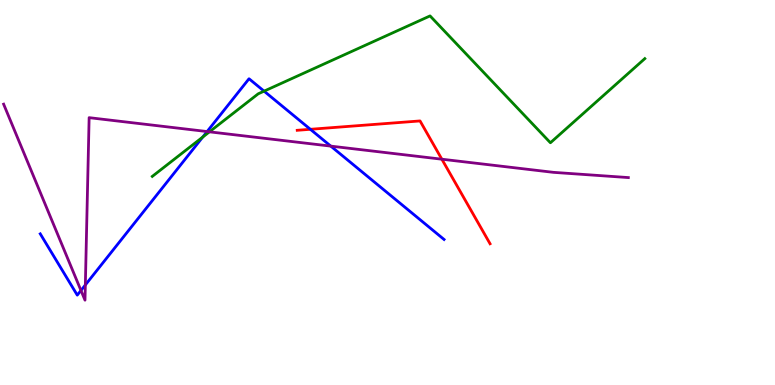[{'lines': ['blue', 'red'], 'intersections': [{'x': 4.0, 'y': 6.64}]}, {'lines': ['green', 'red'], 'intersections': []}, {'lines': ['purple', 'red'], 'intersections': [{'x': 5.7, 'y': 5.86}]}, {'lines': ['blue', 'green'], 'intersections': [{'x': 2.62, 'y': 6.44}, {'x': 3.41, 'y': 7.63}]}, {'lines': ['blue', 'purple'], 'intersections': [{'x': 1.04, 'y': 2.46}, {'x': 1.1, 'y': 2.6}, {'x': 2.67, 'y': 6.58}, {'x': 4.27, 'y': 6.2}]}, {'lines': ['green', 'purple'], 'intersections': [{'x': 2.7, 'y': 6.58}]}]